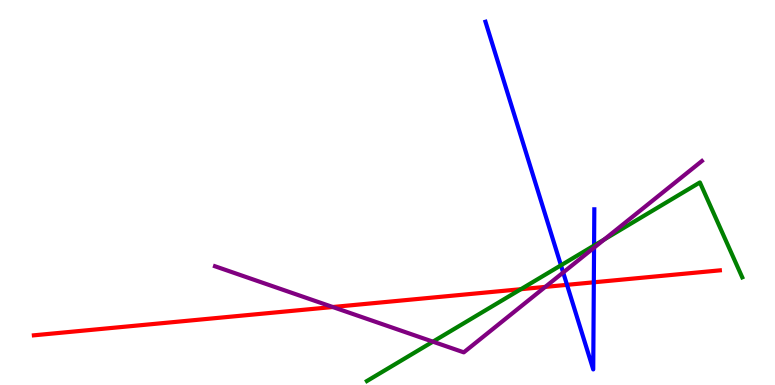[{'lines': ['blue', 'red'], 'intersections': [{'x': 7.32, 'y': 2.6}, {'x': 7.66, 'y': 2.67}]}, {'lines': ['green', 'red'], 'intersections': [{'x': 6.72, 'y': 2.49}]}, {'lines': ['purple', 'red'], 'intersections': [{'x': 4.29, 'y': 2.03}, {'x': 7.04, 'y': 2.55}]}, {'lines': ['blue', 'green'], 'intersections': [{'x': 7.24, 'y': 3.11}, {'x': 7.67, 'y': 3.62}]}, {'lines': ['blue', 'purple'], 'intersections': [{'x': 7.27, 'y': 2.92}, {'x': 7.67, 'y': 3.57}]}, {'lines': ['green', 'purple'], 'intersections': [{'x': 5.59, 'y': 1.13}, {'x': 7.8, 'y': 3.78}]}]